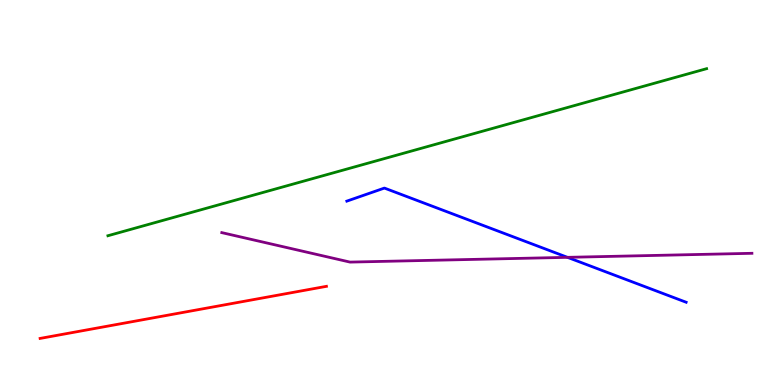[{'lines': ['blue', 'red'], 'intersections': []}, {'lines': ['green', 'red'], 'intersections': []}, {'lines': ['purple', 'red'], 'intersections': []}, {'lines': ['blue', 'green'], 'intersections': []}, {'lines': ['blue', 'purple'], 'intersections': [{'x': 7.32, 'y': 3.32}]}, {'lines': ['green', 'purple'], 'intersections': []}]